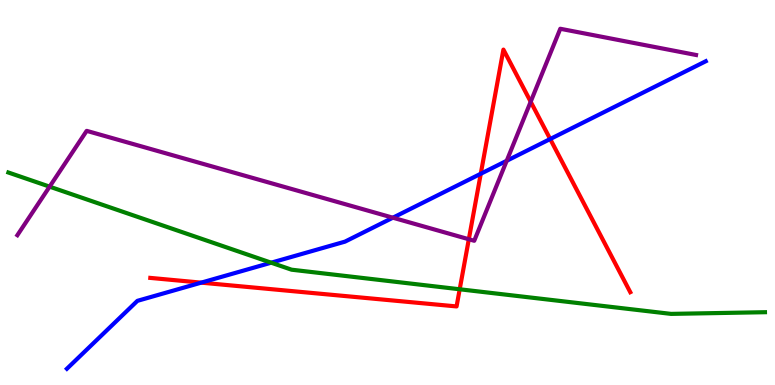[{'lines': ['blue', 'red'], 'intersections': [{'x': 2.6, 'y': 2.66}, {'x': 6.2, 'y': 5.49}, {'x': 7.1, 'y': 6.39}]}, {'lines': ['green', 'red'], 'intersections': [{'x': 5.93, 'y': 2.49}]}, {'lines': ['purple', 'red'], 'intersections': [{'x': 6.05, 'y': 3.79}, {'x': 6.85, 'y': 7.36}]}, {'lines': ['blue', 'green'], 'intersections': [{'x': 3.5, 'y': 3.18}]}, {'lines': ['blue', 'purple'], 'intersections': [{'x': 5.07, 'y': 4.35}, {'x': 6.54, 'y': 5.82}]}, {'lines': ['green', 'purple'], 'intersections': [{'x': 0.64, 'y': 5.15}]}]